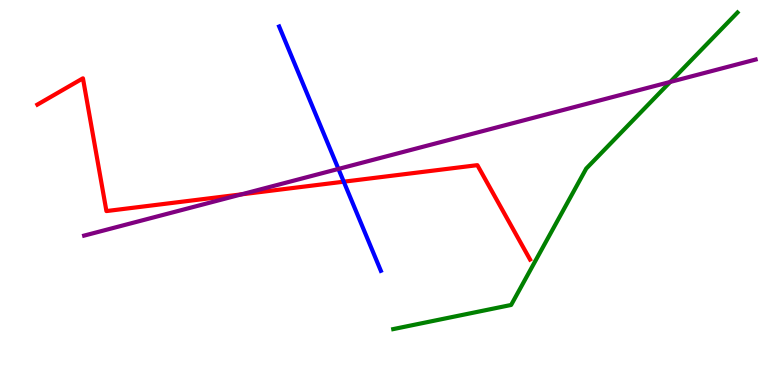[{'lines': ['blue', 'red'], 'intersections': [{'x': 4.44, 'y': 5.28}]}, {'lines': ['green', 'red'], 'intersections': []}, {'lines': ['purple', 'red'], 'intersections': [{'x': 3.12, 'y': 4.95}]}, {'lines': ['blue', 'green'], 'intersections': []}, {'lines': ['blue', 'purple'], 'intersections': [{'x': 4.37, 'y': 5.61}]}, {'lines': ['green', 'purple'], 'intersections': [{'x': 8.65, 'y': 7.87}]}]